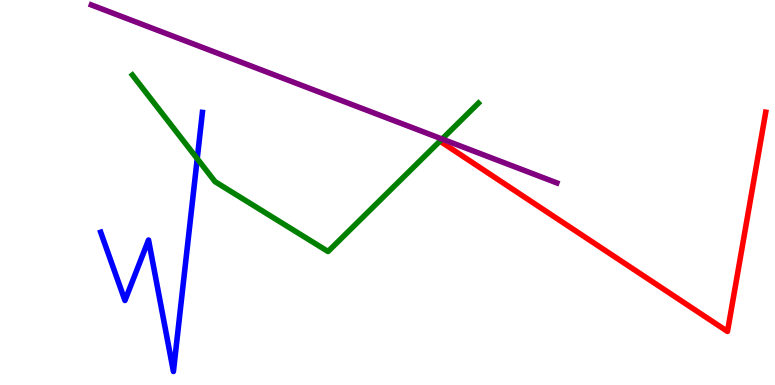[{'lines': ['blue', 'red'], 'intersections': []}, {'lines': ['green', 'red'], 'intersections': []}, {'lines': ['purple', 'red'], 'intersections': []}, {'lines': ['blue', 'green'], 'intersections': [{'x': 2.54, 'y': 5.88}]}, {'lines': ['blue', 'purple'], 'intersections': []}, {'lines': ['green', 'purple'], 'intersections': [{'x': 5.7, 'y': 6.39}]}]